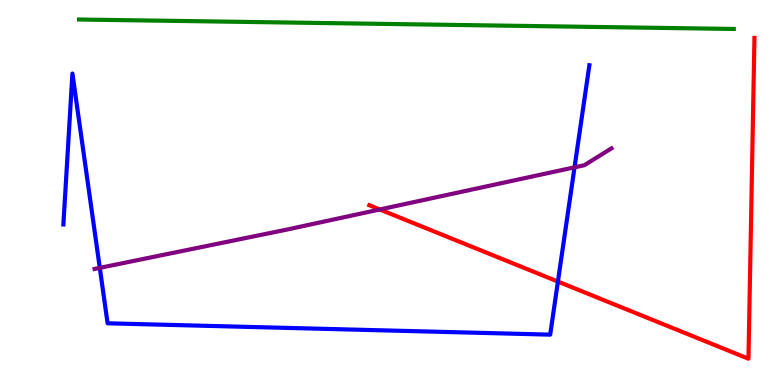[{'lines': ['blue', 'red'], 'intersections': [{'x': 7.2, 'y': 2.69}]}, {'lines': ['green', 'red'], 'intersections': []}, {'lines': ['purple', 'red'], 'intersections': [{'x': 4.9, 'y': 4.56}]}, {'lines': ['blue', 'green'], 'intersections': []}, {'lines': ['blue', 'purple'], 'intersections': [{'x': 1.29, 'y': 3.04}, {'x': 7.41, 'y': 5.65}]}, {'lines': ['green', 'purple'], 'intersections': []}]